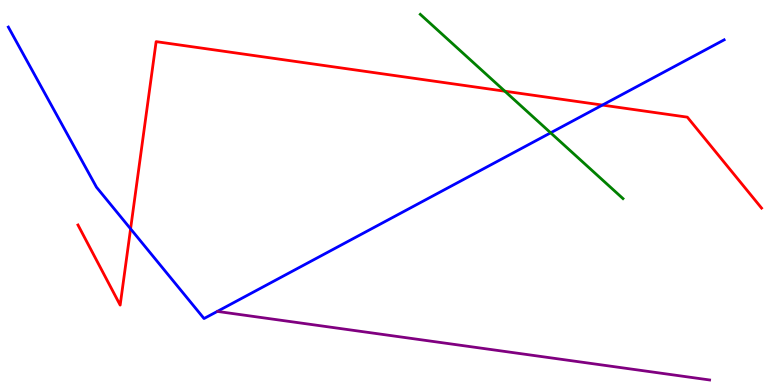[{'lines': ['blue', 'red'], 'intersections': [{'x': 1.68, 'y': 4.06}, {'x': 7.77, 'y': 7.27}]}, {'lines': ['green', 'red'], 'intersections': [{'x': 6.51, 'y': 7.63}]}, {'lines': ['purple', 'red'], 'intersections': []}, {'lines': ['blue', 'green'], 'intersections': [{'x': 7.1, 'y': 6.55}]}, {'lines': ['blue', 'purple'], 'intersections': []}, {'lines': ['green', 'purple'], 'intersections': []}]